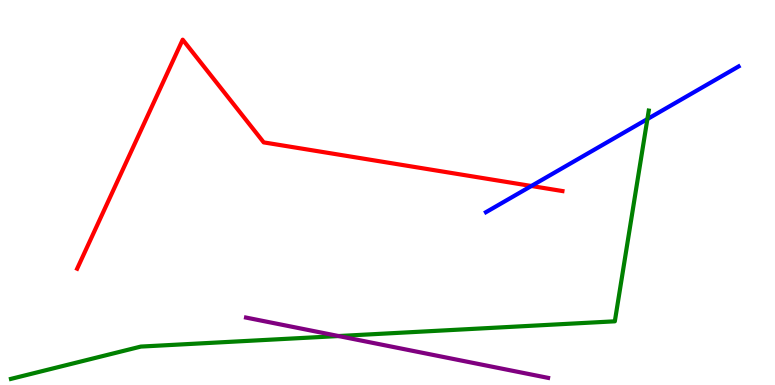[{'lines': ['blue', 'red'], 'intersections': [{'x': 6.86, 'y': 5.17}]}, {'lines': ['green', 'red'], 'intersections': []}, {'lines': ['purple', 'red'], 'intersections': []}, {'lines': ['blue', 'green'], 'intersections': [{'x': 8.35, 'y': 6.91}]}, {'lines': ['blue', 'purple'], 'intersections': []}, {'lines': ['green', 'purple'], 'intersections': [{'x': 4.37, 'y': 1.27}]}]